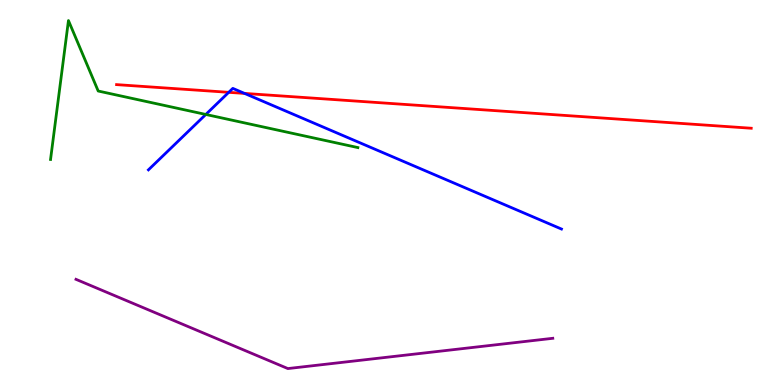[{'lines': ['blue', 'red'], 'intersections': [{'x': 2.95, 'y': 7.6}, {'x': 3.16, 'y': 7.57}]}, {'lines': ['green', 'red'], 'intersections': []}, {'lines': ['purple', 'red'], 'intersections': []}, {'lines': ['blue', 'green'], 'intersections': [{'x': 2.66, 'y': 7.03}]}, {'lines': ['blue', 'purple'], 'intersections': []}, {'lines': ['green', 'purple'], 'intersections': []}]